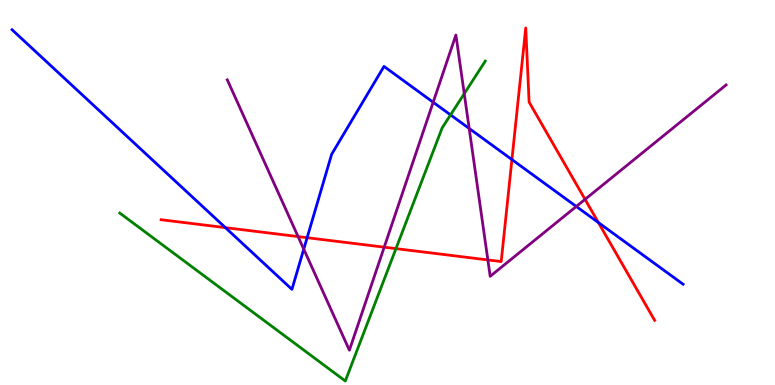[{'lines': ['blue', 'red'], 'intersections': [{'x': 2.91, 'y': 4.09}, {'x': 3.96, 'y': 3.83}, {'x': 6.61, 'y': 5.86}, {'x': 7.72, 'y': 4.22}]}, {'lines': ['green', 'red'], 'intersections': [{'x': 5.11, 'y': 3.54}]}, {'lines': ['purple', 'red'], 'intersections': [{'x': 3.85, 'y': 3.86}, {'x': 4.96, 'y': 3.58}, {'x': 6.29, 'y': 3.25}, {'x': 7.55, 'y': 4.82}]}, {'lines': ['blue', 'green'], 'intersections': [{'x': 5.81, 'y': 7.02}]}, {'lines': ['blue', 'purple'], 'intersections': [{'x': 3.92, 'y': 3.53}, {'x': 5.59, 'y': 7.34}, {'x': 6.05, 'y': 6.66}, {'x': 7.44, 'y': 4.64}]}, {'lines': ['green', 'purple'], 'intersections': [{'x': 5.99, 'y': 7.57}]}]